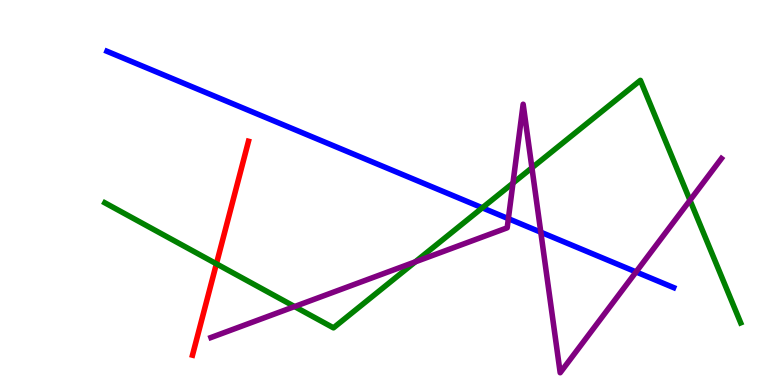[{'lines': ['blue', 'red'], 'intersections': []}, {'lines': ['green', 'red'], 'intersections': [{'x': 2.79, 'y': 3.15}]}, {'lines': ['purple', 'red'], 'intersections': []}, {'lines': ['blue', 'green'], 'intersections': [{'x': 6.22, 'y': 4.6}]}, {'lines': ['blue', 'purple'], 'intersections': [{'x': 6.56, 'y': 4.32}, {'x': 6.98, 'y': 3.97}, {'x': 8.21, 'y': 2.94}]}, {'lines': ['green', 'purple'], 'intersections': [{'x': 3.8, 'y': 2.04}, {'x': 5.36, 'y': 3.2}, {'x': 6.62, 'y': 5.24}, {'x': 6.86, 'y': 5.64}, {'x': 8.9, 'y': 4.8}]}]